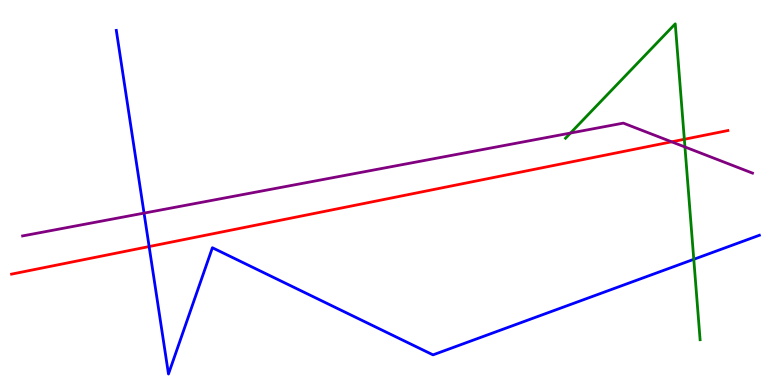[{'lines': ['blue', 'red'], 'intersections': [{'x': 1.92, 'y': 3.6}]}, {'lines': ['green', 'red'], 'intersections': [{'x': 8.83, 'y': 6.38}]}, {'lines': ['purple', 'red'], 'intersections': [{'x': 8.67, 'y': 6.32}]}, {'lines': ['blue', 'green'], 'intersections': [{'x': 8.95, 'y': 3.26}]}, {'lines': ['blue', 'purple'], 'intersections': [{'x': 1.86, 'y': 4.46}]}, {'lines': ['green', 'purple'], 'intersections': [{'x': 7.36, 'y': 6.54}, {'x': 8.84, 'y': 6.18}]}]